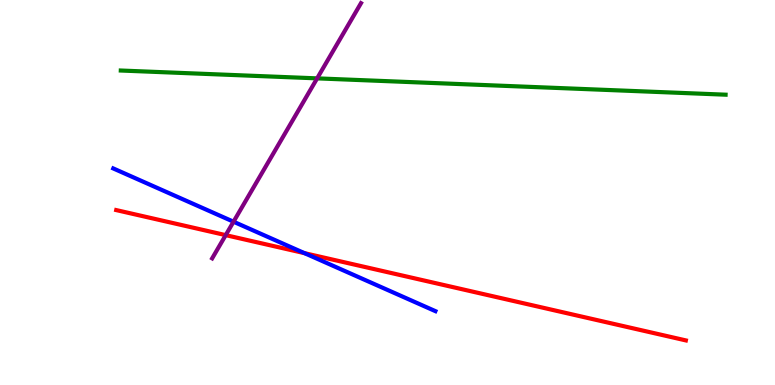[{'lines': ['blue', 'red'], 'intersections': [{'x': 3.93, 'y': 3.42}]}, {'lines': ['green', 'red'], 'intersections': []}, {'lines': ['purple', 'red'], 'intersections': [{'x': 2.91, 'y': 3.89}]}, {'lines': ['blue', 'green'], 'intersections': []}, {'lines': ['blue', 'purple'], 'intersections': [{'x': 3.01, 'y': 4.24}]}, {'lines': ['green', 'purple'], 'intersections': [{'x': 4.09, 'y': 7.96}]}]